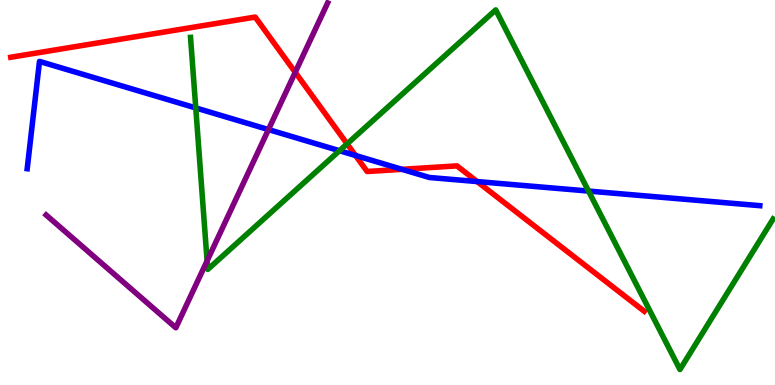[{'lines': ['blue', 'red'], 'intersections': [{'x': 4.59, 'y': 5.96}, {'x': 5.19, 'y': 5.6}, {'x': 6.16, 'y': 5.28}]}, {'lines': ['green', 'red'], 'intersections': [{'x': 4.48, 'y': 6.26}]}, {'lines': ['purple', 'red'], 'intersections': [{'x': 3.81, 'y': 8.12}]}, {'lines': ['blue', 'green'], 'intersections': [{'x': 2.53, 'y': 7.2}, {'x': 4.38, 'y': 6.09}, {'x': 7.59, 'y': 5.04}]}, {'lines': ['blue', 'purple'], 'intersections': [{'x': 3.46, 'y': 6.63}]}, {'lines': ['green', 'purple'], 'intersections': [{'x': 2.67, 'y': 3.22}]}]